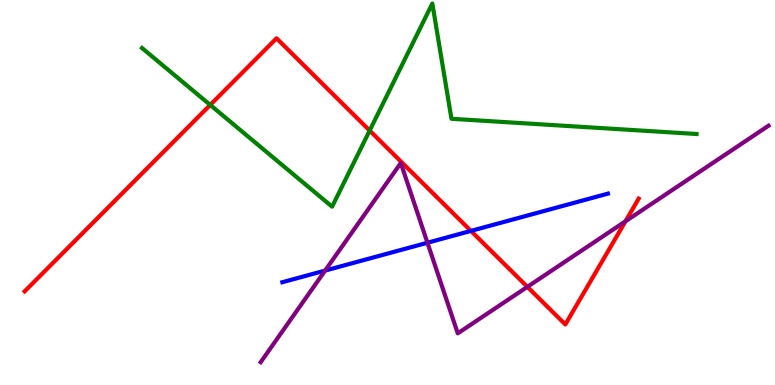[{'lines': ['blue', 'red'], 'intersections': [{'x': 6.08, 'y': 4.0}]}, {'lines': ['green', 'red'], 'intersections': [{'x': 2.71, 'y': 7.27}, {'x': 4.77, 'y': 6.61}]}, {'lines': ['purple', 'red'], 'intersections': [{'x': 6.8, 'y': 2.55}, {'x': 8.07, 'y': 4.25}]}, {'lines': ['blue', 'green'], 'intersections': []}, {'lines': ['blue', 'purple'], 'intersections': [{'x': 4.19, 'y': 2.97}, {'x': 5.52, 'y': 3.7}]}, {'lines': ['green', 'purple'], 'intersections': []}]